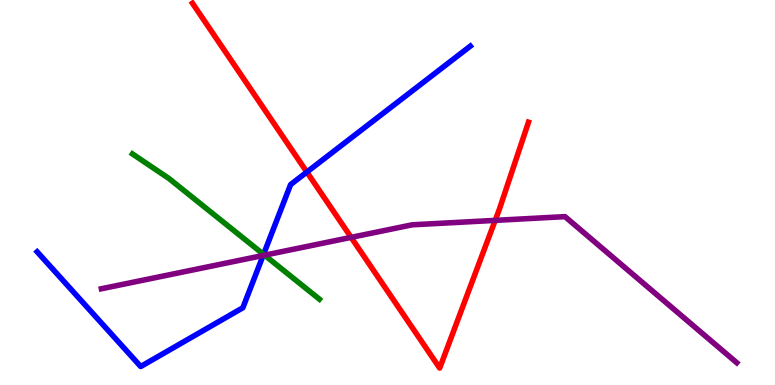[{'lines': ['blue', 'red'], 'intersections': [{'x': 3.96, 'y': 5.53}]}, {'lines': ['green', 'red'], 'intersections': []}, {'lines': ['purple', 'red'], 'intersections': [{'x': 4.53, 'y': 3.83}, {'x': 6.39, 'y': 4.28}]}, {'lines': ['blue', 'green'], 'intersections': [{'x': 3.4, 'y': 3.39}]}, {'lines': ['blue', 'purple'], 'intersections': [{'x': 3.4, 'y': 3.36}]}, {'lines': ['green', 'purple'], 'intersections': [{'x': 3.41, 'y': 3.37}]}]